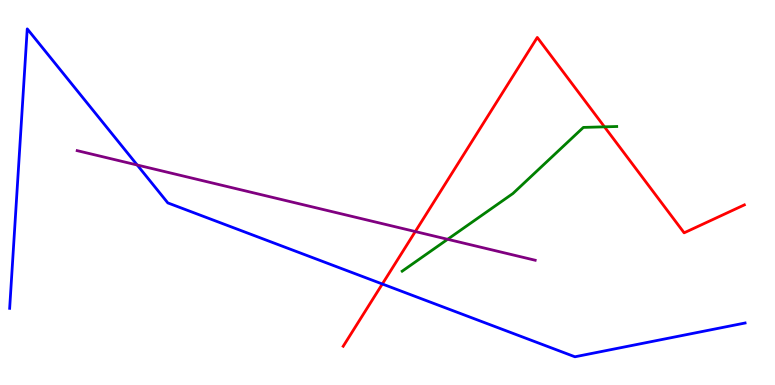[{'lines': ['blue', 'red'], 'intersections': [{'x': 4.93, 'y': 2.62}]}, {'lines': ['green', 'red'], 'intersections': [{'x': 7.8, 'y': 6.71}]}, {'lines': ['purple', 'red'], 'intersections': [{'x': 5.36, 'y': 3.99}]}, {'lines': ['blue', 'green'], 'intersections': []}, {'lines': ['blue', 'purple'], 'intersections': [{'x': 1.77, 'y': 5.71}]}, {'lines': ['green', 'purple'], 'intersections': [{'x': 5.78, 'y': 3.78}]}]